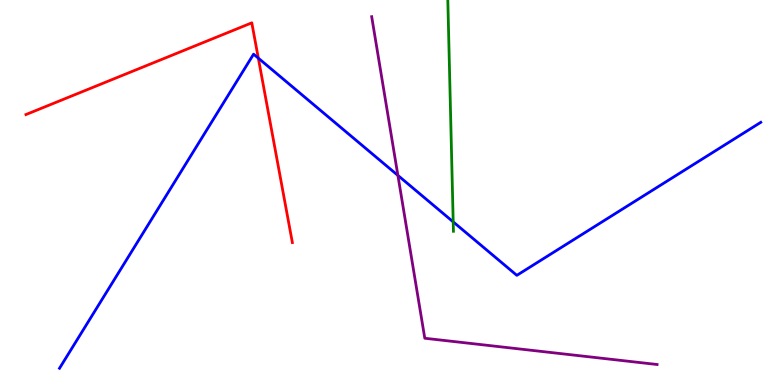[{'lines': ['blue', 'red'], 'intersections': [{'x': 3.33, 'y': 8.49}]}, {'lines': ['green', 'red'], 'intersections': []}, {'lines': ['purple', 'red'], 'intersections': []}, {'lines': ['blue', 'green'], 'intersections': [{'x': 5.85, 'y': 4.24}]}, {'lines': ['blue', 'purple'], 'intersections': [{'x': 5.13, 'y': 5.44}]}, {'lines': ['green', 'purple'], 'intersections': []}]